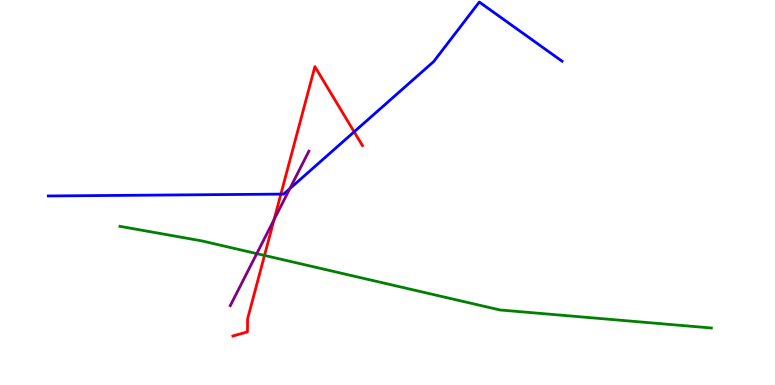[{'lines': ['blue', 'red'], 'intersections': [{'x': 3.62, 'y': 4.96}, {'x': 4.57, 'y': 6.58}]}, {'lines': ['green', 'red'], 'intersections': [{'x': 3.41, 'y': 3.37}]}, {'lines': ['purple', 'red'], 'intersections': [{'x': 3.54, 'y': 4.3}]}, {'lines': ['blue', 'green'], 'intersections': []}, {'lines': ['blue', 'purple'], 'intersections': [{'x': 3.74, 'y': 5.1}]}, {'lines': ['green', 'purple'], 'intersections': [{'x': 3.31, 'y': 3.41}]}]